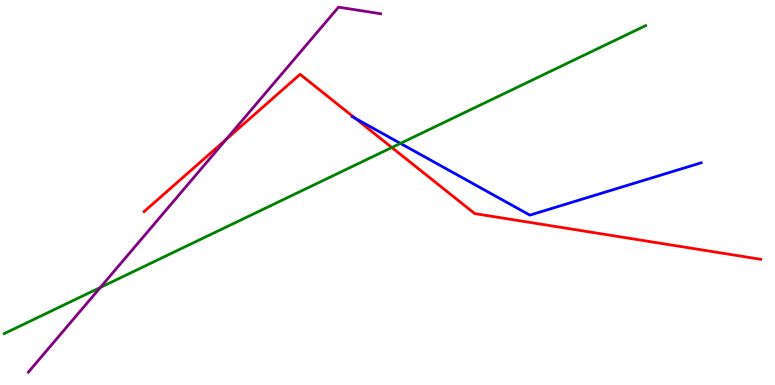[{'lines': ['blue', 'red'], 'intersections': [{'x': 4.59, 'y': 6.92}]}, {'lines': ['green', 'red'], 'intersections': [{'x': 5.06, 'y': 6.17}]}, {'lines': ['purple', 'red'], 'intersections': [{'x': 2.92, 'y': 6.38}]}, {'lines': ['blue', 'green'], 'intersections': [{'x': 5.17, 'y': 6.28}]}, {'lines': ['blue', 'purple'], 'intersections': []}, {'lines': ['green', 'purple'], 'intersections': [{'x': 1.29, 'y': 2.53}]}]